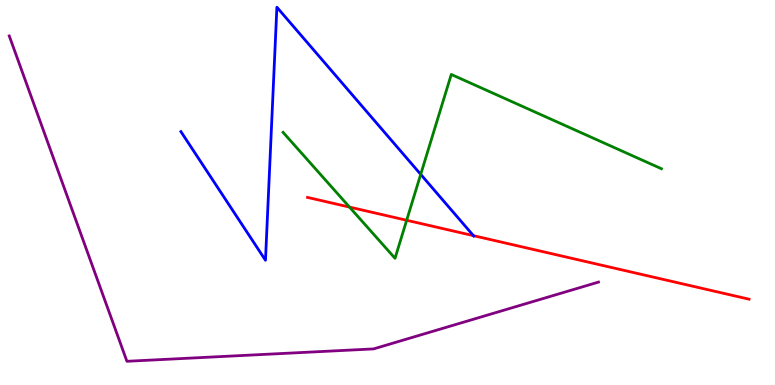[{'lines': ['blue', 'red'], 'intersections': [{'x': 6.11, 'y': 3.88}]}, {'lines': ['green', 'red'], 'intersections': [{'x': 4.51, 'y': 4.62}, {'x': 5.25, 'y': 4.28}]}, {'lines': ['purple', 'red'], 'intersections': []}, {'lines': ['blue', 'green'], 'intersections': [{'x': 5.43, 'y': 5.47}]}, {'lines': ['blue', 'purple'], 'intersections': []}, {'lines': ['green', 'purple'], 'intersections': []}]